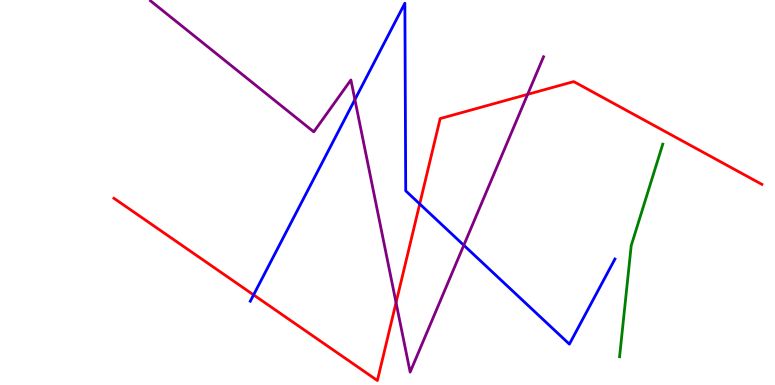[{'lines': ['blue', 'red'], 'intersections': [{'x': 3.27, 'y': 2.34}, {'x': 5.42, 'y': 4.7}]}, {'lines': ['green', 'red'], 'intersections': []}, {'lines': ['purple', 'red'], 'intersections': [{'x': 5.11, 'y': 2.14}, {'x': 6.81, 'y': 7.55}]}, {'lines': ['blue', 'green'], 'intersections': []}, {'lines': ['blue', 'purple'], 'intersections': [{'x': 4.58, 'y': 7.41}, {'x': 5.98, 'y': 3.63}]}, {'lines': ['green', 'purple'], 'intersections': []}]